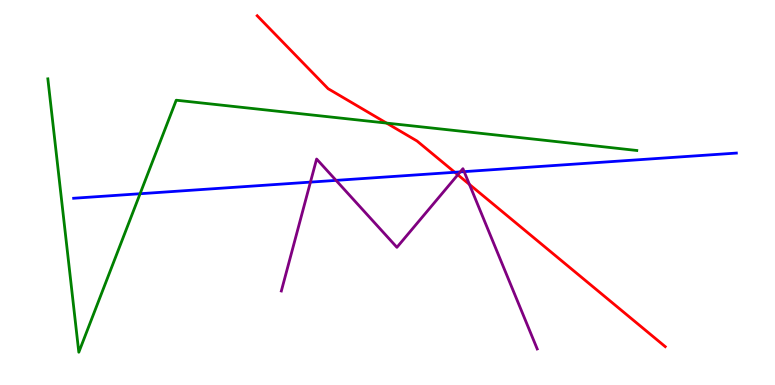[{'lines': ['blue', 'red'], 'intersections': [{'x': 5.87, 'y': 5.53}]}, {'lines': ['green', 'red'], 'intersections': [{'x': 4.99, 'y': 6.8}]}, {'lines': ['purple', 'red'], 'intersections': [{'x': 5.91, 'y': 5.46}, {'x': 6.06, 'y': 5.21}]}, {'lines': ['blue', 'green'], 'intersections': [{'x': 1.81, 'y': 4.97}]}, {'lines': ['blue', 'purple'], 'intersections': [{'x': 4.01, 'y': 5.27}, {'x': 4.34, 'y': 5.31}, {'x': 5.94, 'y': 5.53}, {'x': 5.99, 'y': 5.54}]}, {'lines': ['green', 'purple'], 'intersections': []}]